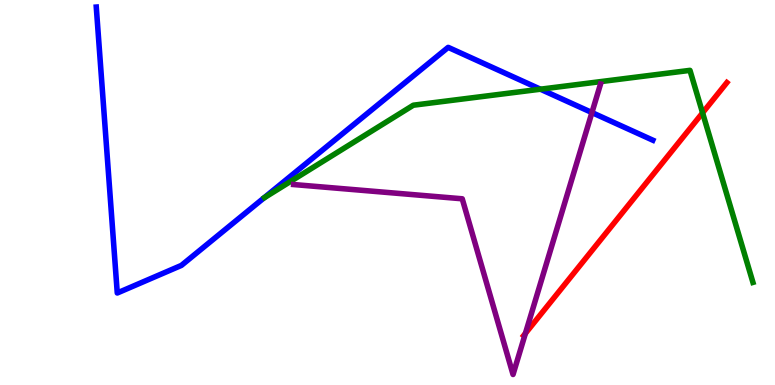[{'lines': ['blue', 'red'], 'intersections': []}, {'lines': ['green', 'red'], 'intersections': [{'x': 9.07, 'y': 7.07}]}, {'lines': ['purple', 'red'], 'intersections': [{'x': 6.78, 'y': 1.34}]}, {'lines': ['blue', 'green'], 'intersections': [{'x': 6.97, 'y': 7.68}]}, {'lines': ['blue', 'purple'], 'intersections': [{'x': 7.64, 'y': 7.08}]}, {'lines': ['green', 'purple'], 'intersections': []}]